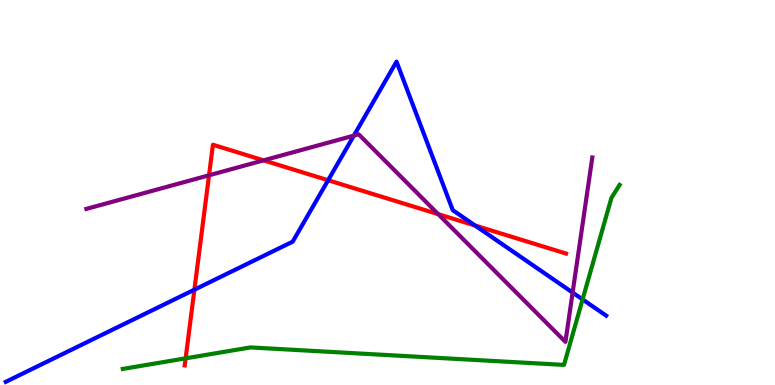[{'lines': ['blue', 'red'], 'intersections': [{'x': 2.51, 'y': 2.48}, {'x': 4.23, 'y': 5.32}, {'x': 6.13, 'y': 4.14}]}, {'lines': ['green', 'red'], 'intersections': [{'x': 2.4, 'y': 0.693}]}, {'lines': ['purple', 'red'], 'intersections': [{'x': 2.7, 'y': 5.45}, {'x': 3.4, 'y': 5.83}, {'x': 5.65, 'y': 4.44}]}, {'lines': ['blue', 'green'], 'intersections': [{'x': 7.52, 'y': 2.22}]}, {'lines': ['blue', 'purple'], 'intersections': [{'x': 4.57, 'y': 6.48}, {'x': 7.39, 'y': 2.4}]}, {'lines': ['green', 'purple'], 'intersections': []}]